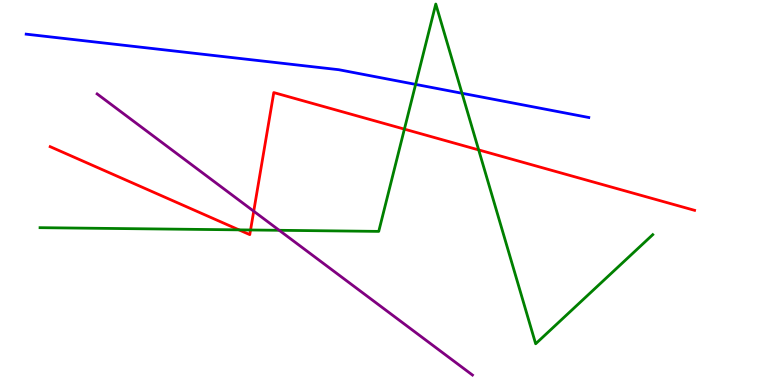[{'lines': ['blue', 'red'], 'intersections': []}, {'lines': ['green', 'red'], 'intersections': [{'x': 3.08, 'y': 4.03}, {'x': 3.23, 'y': 4.03}, {'x': 5.22, 'y': 6.65}, {'x': 6.18, 'y': 6.11}]}, {'lines': ['purple', 'red'], 'intersections': [{'x': 3.27, 'y': 4.51}]}, {'lines': ['blue', 'green'], 'intersections': [{'x': 5.36, 'y': 7.81}, {'x': 5.96, 'y': 7.58}]}, {'lines': ['blue', 'purple'], 'intersections': []}, {'lines': ['green', 'purple'], 'intersections': [{'x': 3.6, 'y': 4.02}]}]